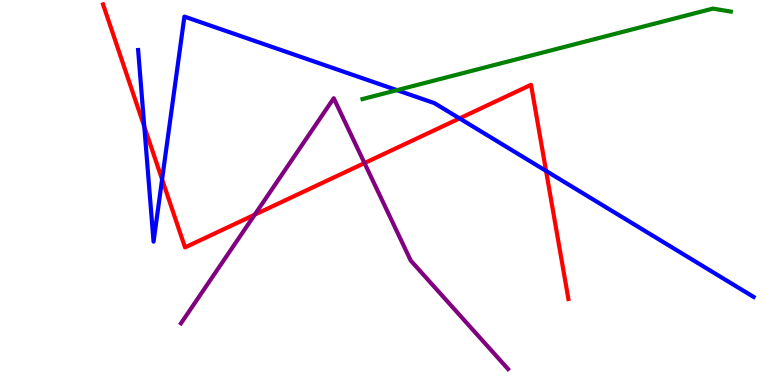[{'lines': ['blue', 'red'], 'intersections': [{'x': 1.86, 'y': 6.71}, {'x': 2.09, 'y': 5.34}, {'x': 5.93, 'y': 6.92}, {'x': 7.05, 'y': 5.56}]}, {'lines': ['green', 'red'], 'intersections': []}, {'lines': ['purple', 'red'], 'intersections': [{'x': 3.29, 'y': 4.42}, {'x': 4.7, 'y': 5.76}]}, {'lines': ['blue', 'green'], 'intersections': [{'x': 5.12, 'y': 7.66}]}, {'lines': ['blue', 'purple'], 'intersections': []}, {'lines': ['green', 'purple'], 'intersections': []}]